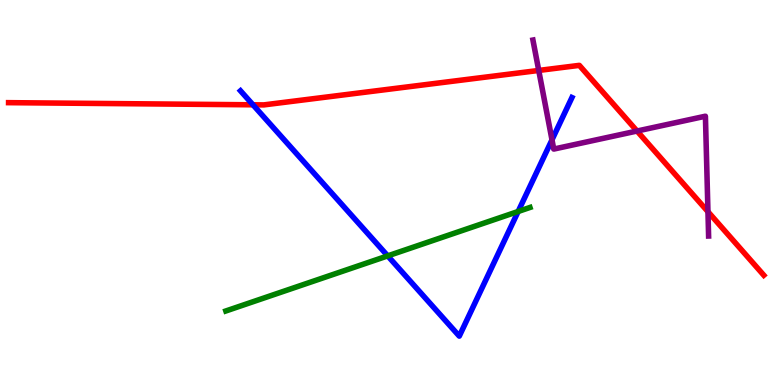[{'lines': ['blue', 'red'], 'intersections': [{'x': 3.26, 'y': 7.28}]}, {'lines': ['green', 'red'], 'intersections': []}, {'lines': ['purple', 'red'], 'intersections': [{'x': 6.95, 'y': 8.17}, {'x': 8.22, 'y': 6.6}, {'x': 9.13, 'y': 4.5}]}, {'lines': ['blue', 'green'], 'intersections': [{'x': 5.0, 'y': 3.35}, {'x': 6.69, 'y': 4.51}]}, {'lines': ['blue', 'purple'], 'intersections': [{'x': 7.12, 'y': 6.37}]}, {'lines': ['green', 'purple'], 'intersections': []}]